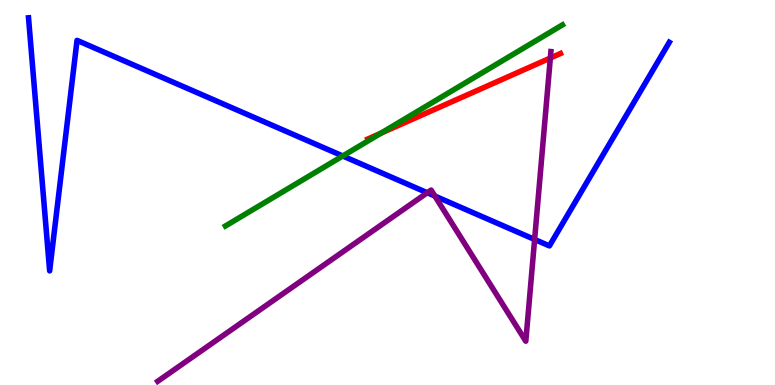[{'lines': ['blue', 'red'], 'intersections': []}, {'lines': ['green', 'red'], 'intersections': [{'x': 4.91, 'y': 6.54}]}, {'lines': ['purple', 'red'], 'intersections': [{'x': 7.1, 'y': 8.49}]}, {'lines': ['blue', 'green'], 'intersections': [{'x': 4.42, 'y': 5.95}]}, {'lines': ['blue', 'purple'], 'intersections': [{'x': 5.51, 'y': 4.99}, {'x': 5.61, 'y': 4.91}, {'x': 6.9, 'y': 3.78}]}, {'lines': ['green', 'purple'], 'intersections': []}]